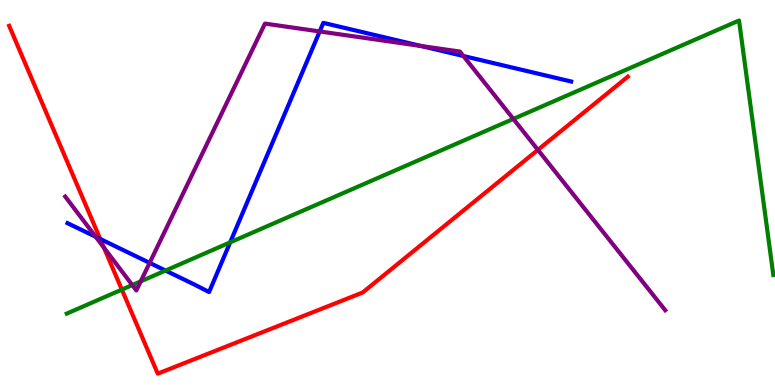[{'lines': ['blue', 'red'], 'intersections': [{'x': 1.29, 'y': 3.79}]}, {'lines': ['green', 'red'], 'intersections': [{'x': 1.57, 'y': 2.48}]}, {'lines': ['purple', 'red'], 'intersections': [{'x': 1.34, 'y': 3.57}, {'x': 6.94, 'y': 6.11}]}, {'lines': ['blue', 'green'], 'intersections': [{'x': 2.14, 'y': 2.97}, {'x': 2.97, 'y': 3.7}]}, {'lines': ['blue', 'purple'], 'intersections': [{'x': 1.23, 'y': 3.85}, {'x': 1.93, 'y': 3.17}, {'x': 4.13, 'y': 9.18}, {'x': 5.43, 'y': 8.81}, {'x': 5.98, 'y': 8.55}]}, {'lines': ['green', 'purple'], 'intersections': [{'x': 1.71, 'y': 2.6}, {'x': 1.82, 'y': 2.69}, {'x': 6.62, 'y': 6.91}]}]